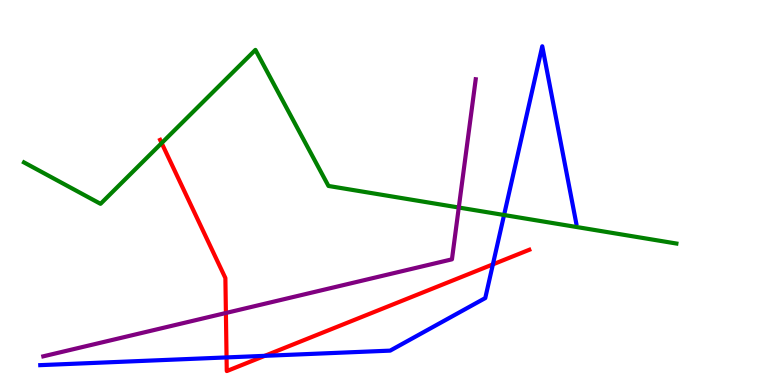[{'lines': ['blue', 'red'], 'intersections': [{'x': 2.92, 'y': 0.716}, {'x': 3.42, 'y': 0.758}, {'x': 6.36, 'y': 3.13}]}, {'lines': ['green', 'red'], 'intersections': [{'x': 2.09, 'y': 6.28}]}, {'lines': ['purple', 'red'], 'intersections': [{'x': 2.91, 'y': 1.87}]}, {'lines': ['blue', 'green'], 'intersections': [{'x': 6.5, 'y': 4.42}]}, {'lines': ['blue', 'purple'], 'intersections': []}, {'lines': ['green', 'purple'], 'intersections': [{'x': 5.92, 'y': 4.61}]}]